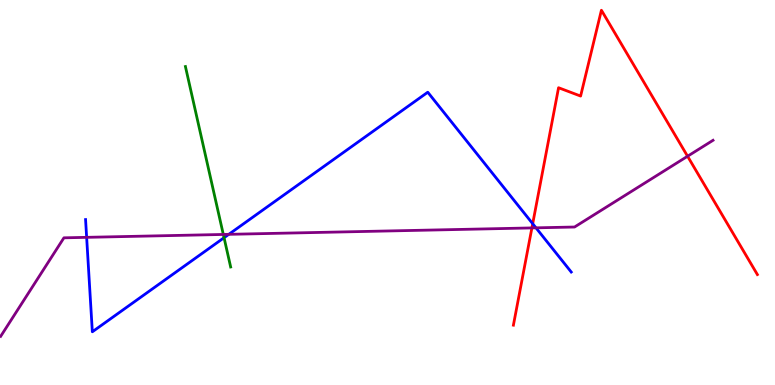[{'lines': ['blue', 'red'], 'intersections': [{'x': 6.87, 'y': 4.19}]}, {'lines': ['green', 'red'], 'intersections': []}, {'lines': ['purple', 'red'], 'intersections': [{'x': 6.86, 'y': 4.08}, {'x': 8.87, 'y': 5.94}]}, {'lines': ['blue', 'green'], 'intersections': [{'x': 2.89, 'y': 3.83}]}, {'lines': ['blue', 'purple'], 'intersections': [{'x': 1.12, 'y': 3.84}, {'x': 2.95, 'y': 3.91}, {'x': 6.92, 'y': 4.08}]}, {'lines': ['green', 'purple'], 'intersections': [{'x': 2.88, 'y': 3.91}]}]